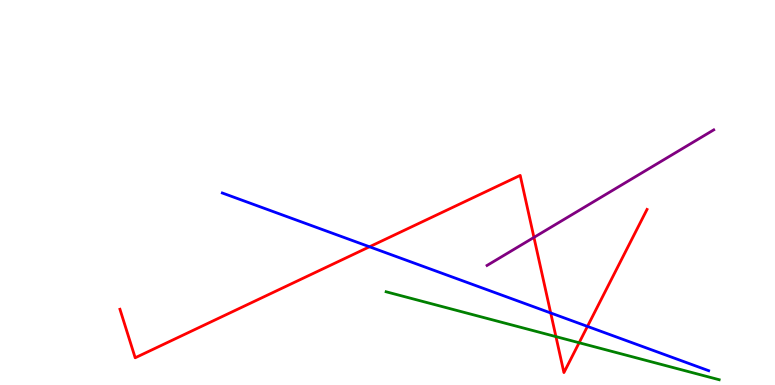[{'lines': ['blue', 'red'], 'intersections': [{'x': 4.77, 'y': 3.59}, {'x': 7.11, 'y': 1.87}, {'x': 7.58, 'y': 1.52}]}, {'lines': ['green', 'red'], 'intersections': [{'x': 7.17, 'y': 1.26}, {'x': 7.47, 'y': 1.1}]}, {'lines': ['purple', 'red'], 'intersections': [{'x': 6.89, 'y': 3.83}]}, {'lines': ['blue', 'green'], 'intersections': []}, {'lines': ['blue', 'purple'], 'intersections': []}, {'lines': ['green', 'purple'], 'intersections': []}]